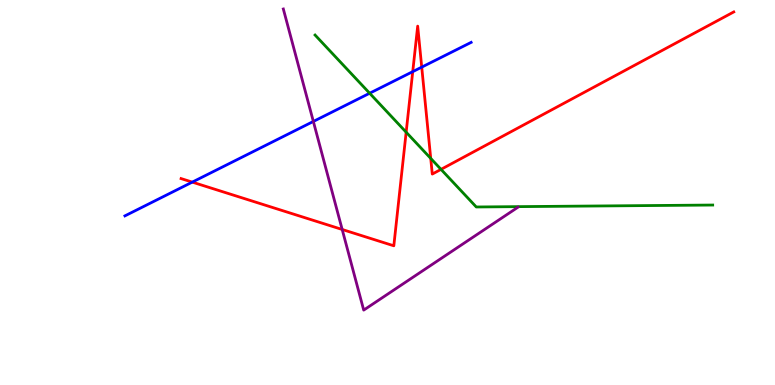[{'lines': ['blue', 'red'], 'intersections': [{'x': 2.48, 'y': 5.27}, {'x': 5.33, 'y': 8.14}, {'x': 5.44, 'y': 8.26}]}, {'lines': ['green', 'red'], 'intersections': [{'x': 5.24, 'y': 6.57}, {'x': 5.56, 'y': 5.89}, {'x': 5.69, 'y': 5.6}]}, {'lines': ['purple', 'red'], 'intersections': [{'x': 4.42, 'y': 4.04}]}, {'lines': ['blue', 'green'], 'intersections': [{'x': 4.77, 'y': 7.58}]}, {'lines': ['blue', 'purple'], 'intersections': [{'x': 4.04, 'y': 6.85}]}, {'lines': ['green', 'purple'], 'intersections': []}]